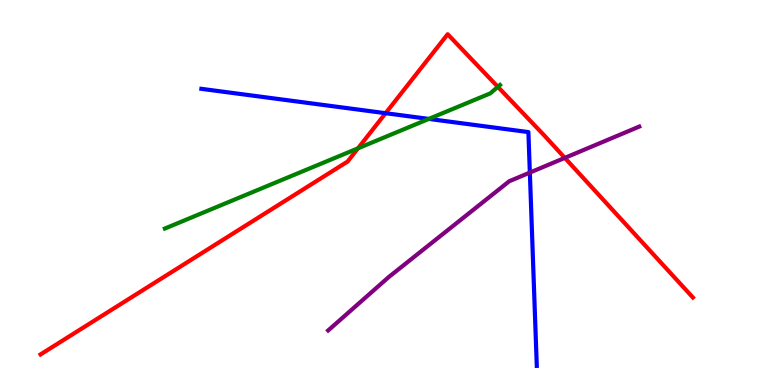[{'lines': ['blue', 'red'], 'intersections': [{'x': 4.98, 'y': 7.06}]}, {'lines': ['green', 'red'], 'intersections': [{'x': 4.62, 'y': 6.15}, {'x': 6.42, 'y': 7.74}]}, {'lines': ['purple', 'red'], 'intersections': [{'x': 7.29, 'y': 5.9}]}, {'lines': ['blue', 'green'], 'intersections': [{'x': 5.53, 'y': 6.91}]}, {'lines': ['blue', 'purple'], 'intersections': [{'x': 6.84, 'y': 5.52}]}, {'lines': ['green', 'purple'], 'intersections': []}]